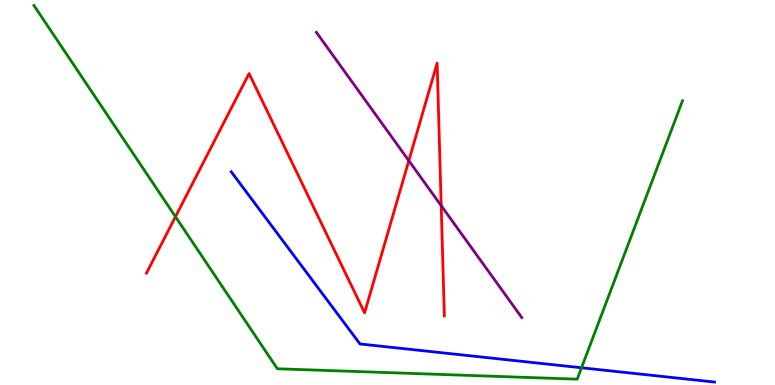[{'lines': ['blue', 'red'], 'intersections': []}, {'lines': ['green', 'red'], 'intersections': [{'x': 2.26, 'y': 4.37}]}, {'lines': ['purple', 'red'], 'intersections': [{'x': 5.27, 'y': 5.83}, {'x': 5.69, 'y': 4.66}]}, {'lines': ['blue', 'green'], 'intersections': [{'x': 7.5, 'y': 0.448}]}, {'lines': ['blue', 'purple'], 'intersections': []}, {'lines': ['green', 'purple'], 'intersections': []}]